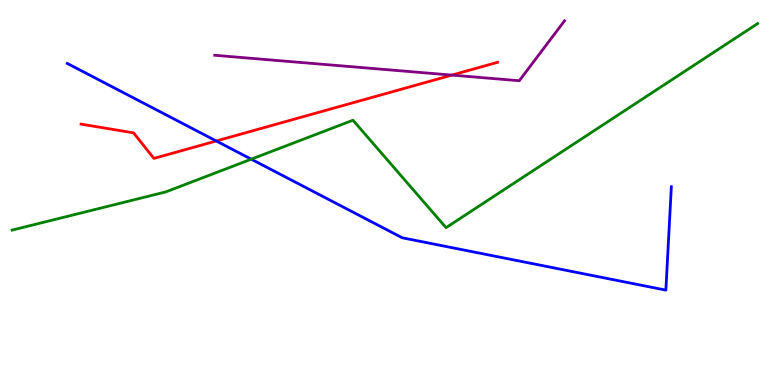[{'lines': ['blue', 'red'], 'intersections': [{'x': 2.79, 'y': 6.34}]}, {'lines': ['green', 'red'], 'intersections': []}, {'lines': ['purple', 'red'], 'intersections': [{'x': 5.83, 'y': 8.05}]}, {'lines': ['blue', 'green'], 'intersections': [{'x': 3.24, 'y': 5.87}]}, {'lines': ['blue', 'purple'], 'intersections': []}, {'lines': ['green', 'purple'], 'intersections': []}]